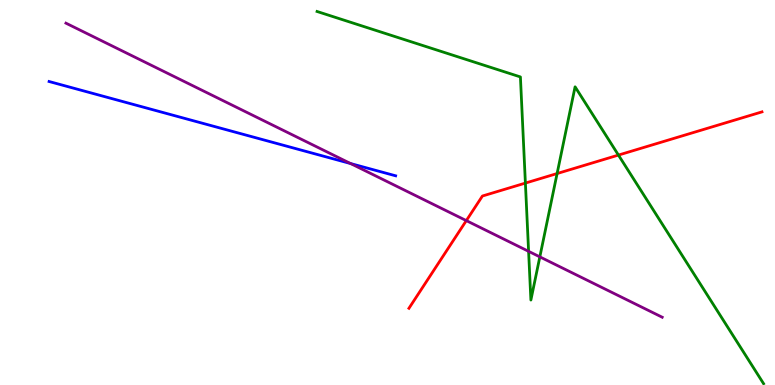[{'lines': ['blue', 'red'], 'intersections': []}, {'lines': ['green', 'red'], 'intersections': [{'x': 6.78, 'y': 5.24}, {'x': 7.19, 'y': 5.49}, {'x': 7.98, 'y': 5.97}]}, {'lines': ['purple', 'red'], 'intersections': [{'x': 6.02, 'y': 4.27}]}, {'lines': ['blue', 'green'], 'intersections': []}, {'lines': ['blue', 'purple'], 'intersections': [{'x': 4.52, 'y': 5.75}]}, {'lines': ['green', 'purple'], 'intersections': [{'x': 6.82, 'y': 3.47}, {'x': 6.97, 'y': 3.33}]}]